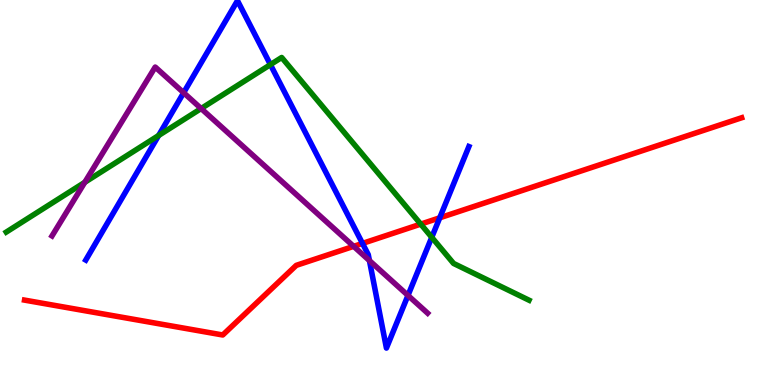[{'lines': ['blue', 'red'], 'intersections': [{'x': 4.68, 'y': 3.68}, {'x': 5.67, 'y': 4.34}]}, {'lines': ['green', 'red'], 'intersections': [{'x': 5.43, 'y': 4.18}]}, {'lines': ['purple', 'red'], 'intersections': [{'x': 4.56, 'y': 3.6}]}, {'lines': ['blue', 'green'], 'intersections': [{'x': 2.05, 'y': 6.48}, {'x': 3.49, 'y': 8.32}, {'x': 5.57, 'y': 3.84}]}, {'lines': ['blue', 'purple'], 'intersections': [{'x': 2.37, 'y': 7.59}, {'x': 4.77, 'y': 3.23}, {'x': 5.26, 'y': 2.33}]}, {'lines': ['green', 'purple'], 'intersections': [{'x': 1.09, 'y': 5.26}, {'x': 2.6, 'y': 7.18}]}]